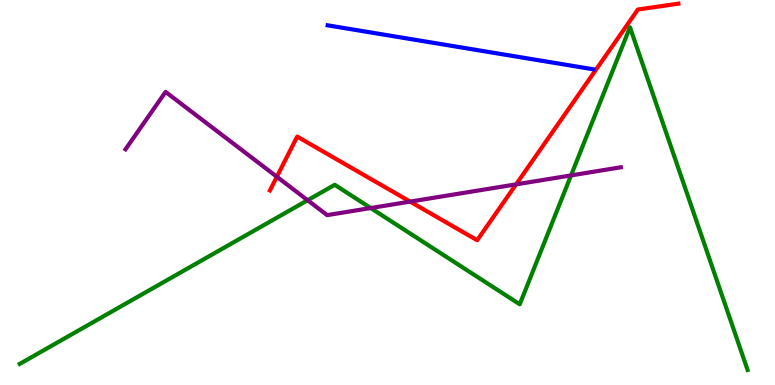[{'lines': ['blue', 'red'], 'intersections': []}, {'lines': ['green', 'red'], 'intersections': []}, {'lines': ['purple', 'red'], 'intersections': [{'x': 3.57, 'y': 5.41}, {'x': 5.29, 'y': 4.76}, {'x': 6.66, 'y': 5.21}]}, {'lines': ['blue', 'green'], 'intersections': []}, {'lines': ['blue', 'purple'], 'intersections': []}, {'lines': ['green', 'purple'], 'intersections': [{'x': 3.97, 'y': 4.8}, {'x': 4.78, 'y': 4.6}, {'x': 7.37, 'y': 5.44}]}]